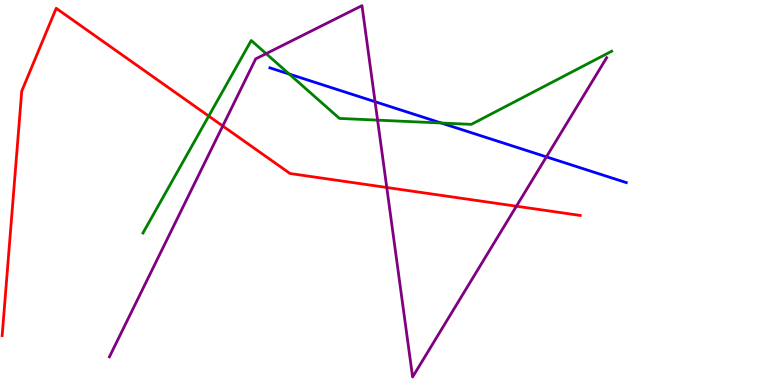[{'lines': ['blue', 'red'], 'intersections': []}, {'lines': ['green', 'red'], 'intersections': [{'x': 2.69, 'y': 6.99}]}, {'lines': ['purple', 'red'], 'intersections': [{'x': 2.87, 'y': 6.73}, {'x': 4.99, 'y': 5.13}, {'x': 6.66, 'y': 4.64}]}, {'lines': ['blue', 'green'], 'intersections': [{'x': 3.73, 'y': 8.08}, {'x': 5.69, 'y': 6.8}]}, {'lines': ['blue', 'purple'], 'intersections': [{'x': 4.84, 'y': 7.36}, {'x': 7.05, 'y': 5.93}]}, {'lines': ['green', 'purple'], 'intersections': [{'x': 3.43, 'y': 8.61}, {'x': 4.87, 'y': 6.88}]}]